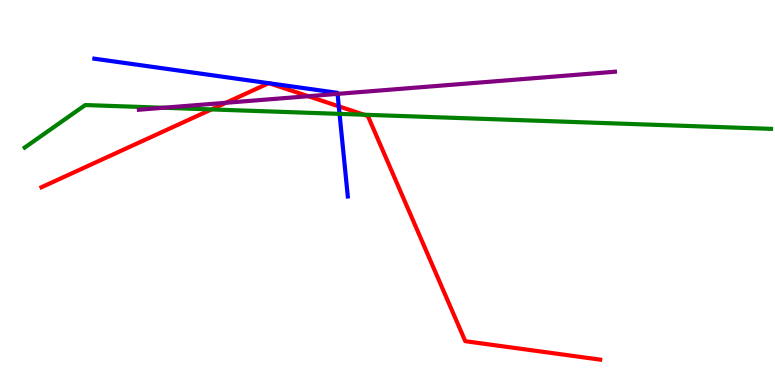[{'lines': ['blue', 'red'], 'intersections': [{'x': 3.47, 'y': 7.84}, {'x': 3.47, 'y': 7.84}, {'x': 4.37, 'y': 7.24}]}, {'lines': ['green', 'red'], 'intersections': [{'x': 2.73, 'y': 7.16}, {'x': 4.7, 'y': 7.02}]}, {'lines': ['purple', 'red'], 'intersections': [{'x': 2.92, 'y': 7.33}, {'x': 3.98, 'y': 7.5}]}, {'lines': ['blue', 'green'], 'intersections': [{'x': 4.38, 'y': 7.04}]}, {'lines': ['blue', 'purple'], 'intersections': [{'x': 4.36, 'y': 7.56}]}, {'lines': ['green', 'purple'], 'intersections': [{'x': 2.11, 'y': 7.2}]}]